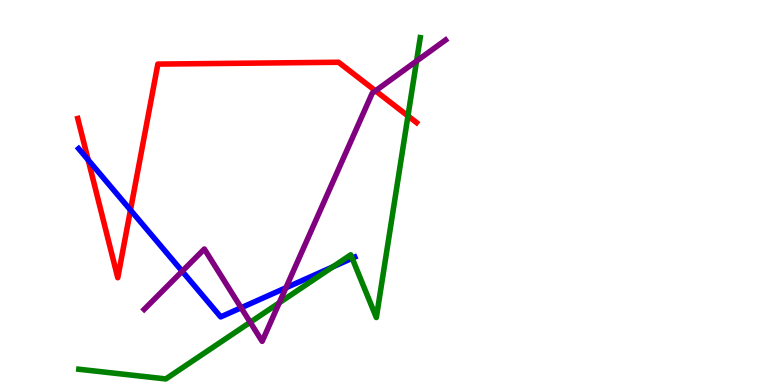[{'lines': ['blue', 'red'], 'intersections': [{'x': 1.14, 'y': 5.85}, {'x': 1.68, 'y': 4.54}]}, {'lines': ['green', 'red'], 'intersections': [{'x': 5.26, 'y': 6.99}]}, {'lines': ['purple', 'red'], 'intersections': [{'x': 4.85, 'y': 7.64}]}, {'lines': ['blue', 'green'], 'intersections': [{'x': 4.29, 'y': 3.07}, {'x': 4.54, 'y': 3.29}]}, {'lines': ['blue', 'purple'], 'intersections': [{'x': 2.35, 'y': 2.95}, {'x': 3.11, 'y': 2.01}, {'x': 3.69, 'y': 2.52}]}, {'lines': ['green', 'purple'], 'intersections': [{'x': 3.23, 'y': 1.63}, {'x': 3.6, 'y': 2.14}, {'x': 5.38, 'y': 8.41}]}]